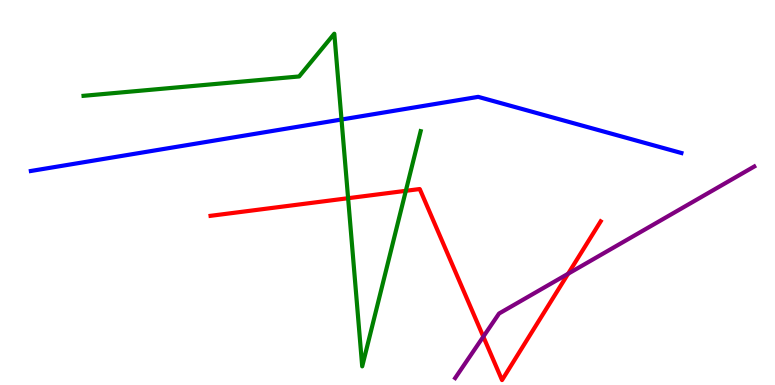[{'lines': ['blue', 'red'], 'intersections': []}, {'lines': ['green', 'red'], 'intersections': [{'x': 4.49, 'y': 4.85}, {'x': 5.24, 'y': 5.04}]}, {'lines': ['purple', 'red'], 'intersections': [{'x': 6.24, 'y': 1.26}, {'x': 7.33, 'y': 2.89}]}, {'lines': ['blue', 'green'], 'intersections': [{'x': 4.41, 'y': 6.9}]}, {'lines': ['blue', 'purple'], 'intersections': []}, {'lines': ['green', 'purple'], 'intersections': []}]